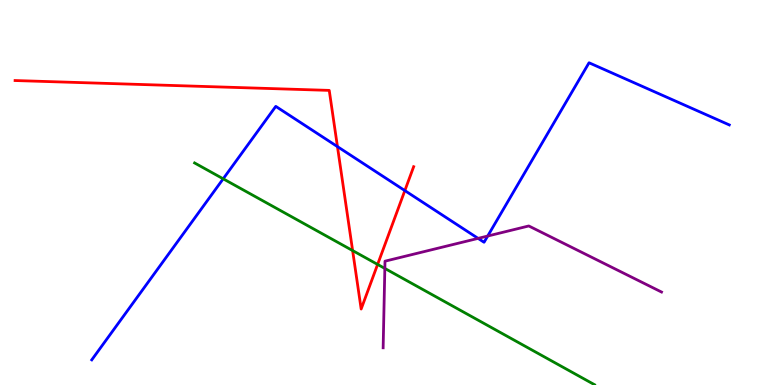[{'lines': ['blue', 'red'], 'intersections': [{'x': 4.35, 'y': 6.19}, {'x': 5.22, 'y': 5.05}]}, {'lines': ['green', 'red'], 'intersections': [{'x': 4.55, 'y': 3.49}, {'x': 4.87, 'y': 3.13}]}, {'lines': ['purple', 'red'], 'intersections': []}, {'lines': ['blue', 'green'], 'intersections': [{'x': 2.88, 'y': 5.36}]}, {'lines': ['blue', 'purple'], 'intersections': [{'x': 6.17, 'y': 3.81}, {'x': 6.29, 'y': 3.87}]}, {'lines': ['green', 'purple'], 'intersections': [{'x': 4.97, 'y': 3.03}]}]